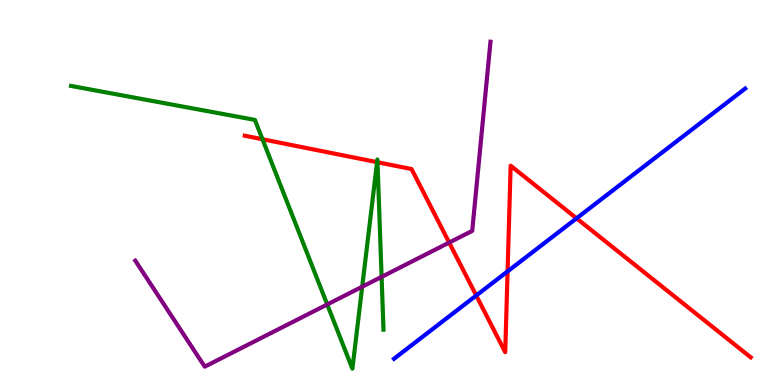[{'lines': ['blue', 'red'], 'intersections': [{'x': 6.14, 'y': 2.32}, {'x': 6.55, 'y': 2.95}, {'x': 7.44, 'y': 4.33}]}, {'lines': ['green', 'red'], 'intersections': [{'x': 3.39, 'y': 6.38}, {'x': 4.87, 'y': 5.79}, {'x': 4.87, 'y': 5.79}]}, {'lines': ['purple', 'red'], 'intersections': [{'x': 5.8, 'y': 3.7}]}, {'lines': ['blue', 'green'], 'intersections': []}, {'lines': ['blue', 'purple'], 'intersections': []}, {'lines': ['green', 'purple'], 'intersections': [{'x': 4.22, 'y': 2.09}, {'x': 4.67, 'y': 2.55}, {'x': 4.92, 'y': 2.81}]}]